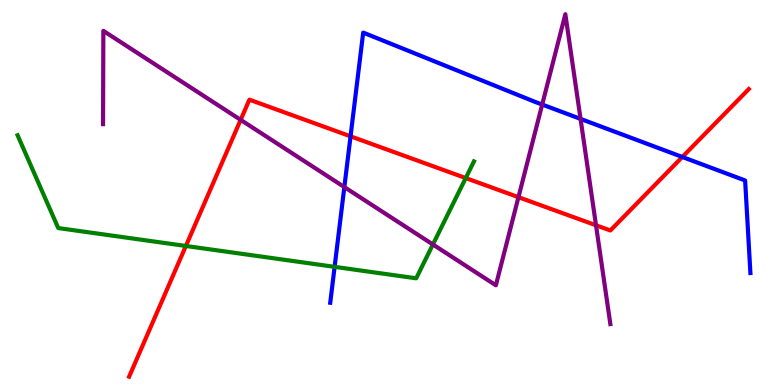[{'lines': ['blue', 'red'], 'intersections': [{'x': 4.52, 'y': 6.46}, {'x': 8.8, 'y': 5.92}]}, {'lines': ['green', 'red'], 'intersections': [{'x': 2.4, 'y': 3.61}, {'x': 6.01, 'y': 5.37}]}, {'lines': ['purple', 'red'], 'intersections': [{'x': 3.11, 'y': 6.89}, {'x': 6.69, 'y': 4.88}, {'x': 7.69, 'y': 4.15}]}, {'lines': ['blue', 'green'], 'intersections': [{'x': 4.32, 'y': 3.07}]}, {'lines': ['blue', 'purple'], 'intersections': [{'x': 4.44, 'y': 5.14}, {'x': 7.0, 'y': 7.28}, {'x': 7.49, 'y': 6.91}]}, {'lines': ['green', 'purple'], 'intersections': [{'x': 5.59, 'y': 3.65}]}]